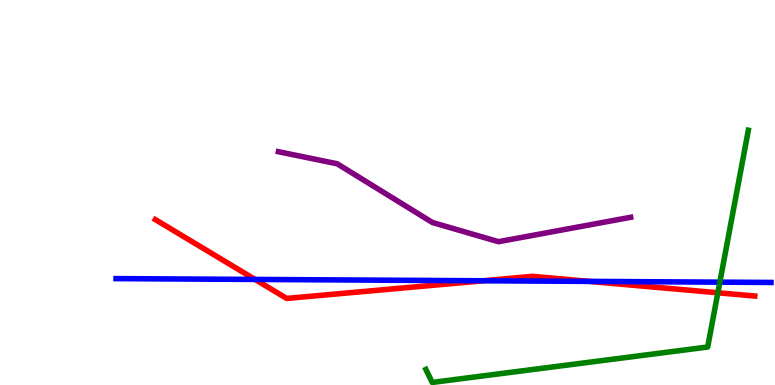[{'lines': ['blue', 'red'], 'intersections': [{'x': 3.29, 'y': 2.74}, {'x': 6.24, 'y': 2.71}, {'x': 7.6, 'y': 2.69}]}, {'lines': ['green', 'red'], 'intersections': [{'x': 9.26, 'y': 2.4}]}, {'lines': ['purple', 'red'], 'intersections': []}, {'lines': ['blue', 'green'], 'intersections': [{'x': 9.29, 'y': 2.67}]}, {'lines': ['blue', 'purple'], 'intersections': []}, {'lines': ['green', 'purple'], 'intersections': []}]